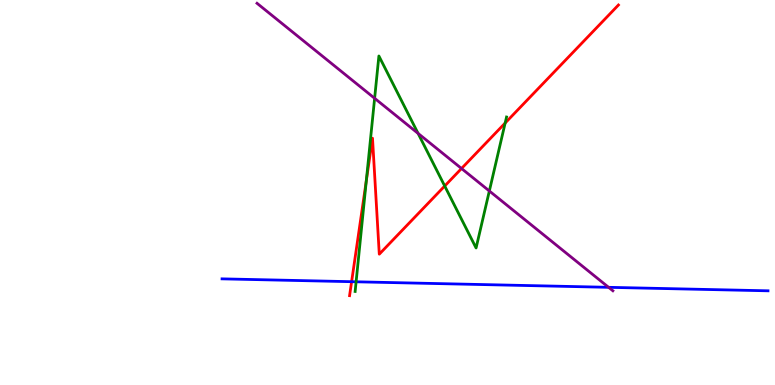[{'lines': ['blue', 'red'], 'intersections': [{'x': 4.54, 'y': 2.68}]}, {'lines': ['green', 'red'], 'intersections': [{'x': 4.73, 'y': 5.31}, {'x': 5.74, 'y': 5.17}, {'x': 6.52, 'y': 6.8}]}, {'lines': ['purple', 'red'], 'intersections': [{'x': 5.96, 'y': 5.62}]}, {'lines': ['blue', 'green'], 'intersections': [{'x': 4.59, 'y': 2.68}]}, {'lines': ['blue', 'purple'], 'intersections': [{'x': 7.85, 'y': 2.54}]}, {'lines': ['green', 'purple'], 'intersections': [{'x': 4.83, 'y': 7.45}, {'x': 5.39, 'y': 6.53}, {'x': 6.31, 'y': 5.04}]}]